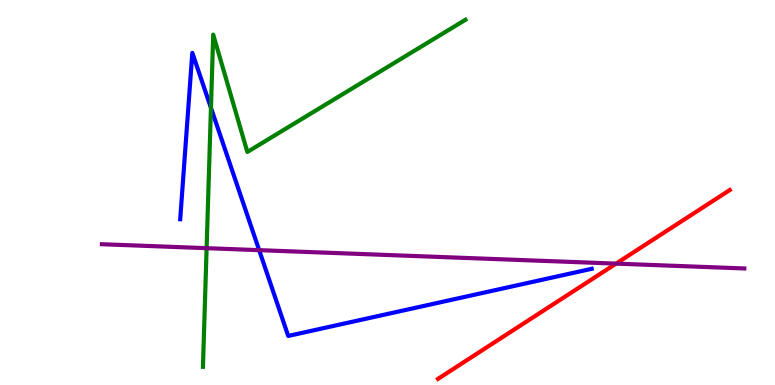[{'lines': ['blue', 'red'], 'intersections': []}, {'lines': ['green', 'red'], 'intersections': []}, {'lines': ['purple', 'red'], 'intersections': [{'x': 7.95, 'y': 3.15}]}, {'lines': ['blue', 'green'], 'intersections': [{'x': 2.72, 'y': 7.2}]}, {'lines': ['blue', 'purple'], 'intersections': [{'x': 3.34, 'y': 3.5}]}, {'lines': ['green', 'purple'], 'intersections': [{'x': 2.67, 'y': 3.55}]}]